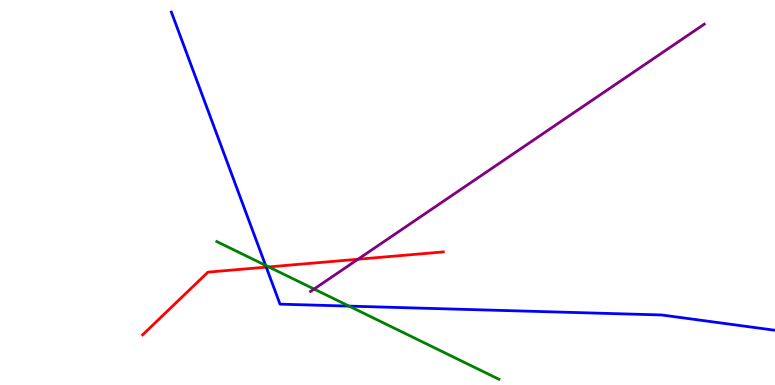[{'lines': ['blue', 'red'], 'intersections': [{'x': 3.44, 'y': 3.06}]}, {'lines': ['green', 'red'], 'intersections': [{'x': 3.47, 'y': 3.07}]}, {'lines': ['purple', 'red'], 'intersections': [{'x': 4.62, 'y': 3.27}]}, {'lines': ['blue', 'green'], 'intersections': [{'x': 3.43, 'y': 3.11}, {'x': 4.5, 'y': 2.05}]}, {'lines': ['blue', 'purple'], 'intersections': []}, {'lines': ['green', 'purple'], 'intersections': [{'x': 4.05, 'y': 2.49}]}]